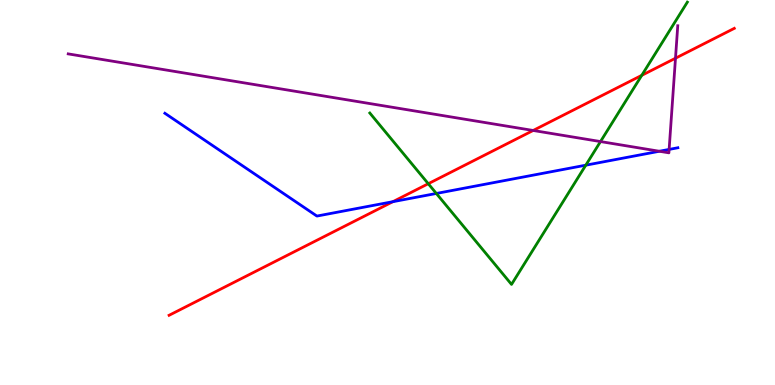[{'lines': ['blue', 'red'], 'intersections': [{'x': 5.07, 'y': 4.76}]}, {'lines': ['green', 'red'], 'intersections': [{'x': 5.53, 'y': 5.23}, {'x': 8.28, 'y': 8.04}]}, {'lines': ['purple', 'red'], 'intersections': [{'x': 6.88, 'y': 6.61}, {'x': 8.72, 'y': 8.49}]}, {'lines': ['blue', 'green'], 'intersections': [{'x': 5.63, 'y': 4.97}, {'x': 7.56, 'y': 5.71}]}, {'lines': ['blue', 'purple'], 'intersections': [{'x': 8.51, 'y': 6.07}, {'x': 8.63, 'y': 6.12}]}, {'lines': ['green', 'purple'], 'intersections': [{'x': 7.75, 'y': 6.32}]}]